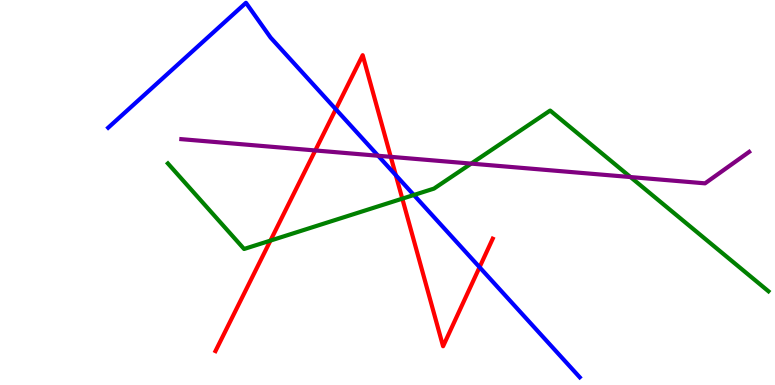[{'lines': ['blue', 'red'], 'intersections': [{'x': 4.33, 'y': 7.16}, {'x': 5.11, 'y': 5.45}, {'x': 6.19, 'y': 3.06}]}, {'lines': ['green', 'red'], 'intersections': [{'x': 3.49, 'y': 3.75}, {'x': 5.19, 'y': 4.84}]}, {'lines': ['purple', 'red'], 'intersections': [{'x': 4.07, 'y': 6.09}, {'x': 5.04, 'y': 5.93}]}, {'lines': ['blue', 'green'], 'intersections': [{'x': 5.34, 'y': 4.94}]}, {'lines': ['blue', 'purple'], 'intersections': [{'x': 4.88, 'y': 5.95}]}, {'lines': ['green', 'purple'], 'intersections': [{'x': 6.08, 'y': 5.75}, {'x': 8.14, 'y': 5.4}]}]